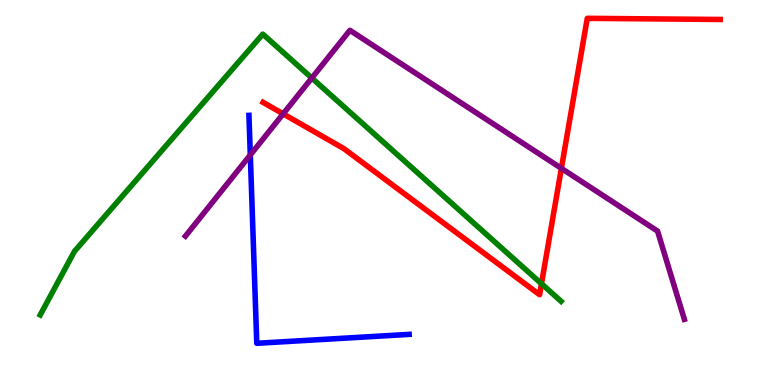[{'lines': ['blue', 'red'], 'intersections': []}, {'lines': ['green', 'red'], 'intersections': [{'x': 6.99, 'y': 2.63}]}, {'lines': ['purple', 'red'], 'intersections': [{'x': 3.65, 'y': 7.04}, {'x': 7.24, 'y': 5.63}]}, {'lines': ['blue', 'green'], 'intersections': []}, {'lines': ['blue', 'purple'], 'intersections': [{'x': 3.23, 'y': 5.98}]}, {'lines': ['green', 'purple'], 'intersections': [{'x': 4.02, 'y': 7.97}]}]